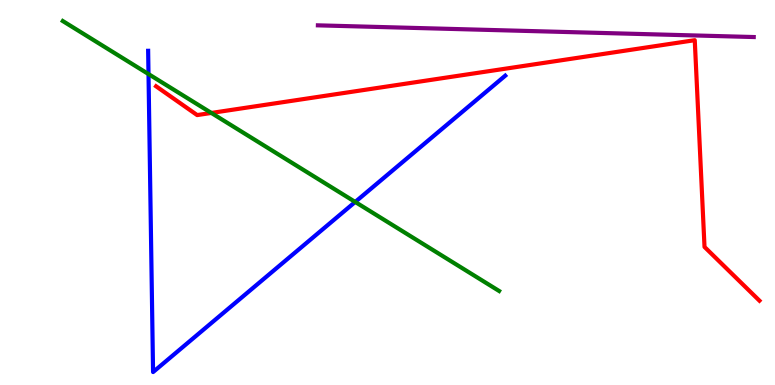[{'lines': ['blue', 'red'], 'intersections': []}, {'lines': ['green', 'red'], 'intersections': [{'x': 2.73, 'y': 7.07}]}, {'lines': ['purple', 'red'], 'intersections': []}, {'lines': ['blue', 'green'], 'intersections': [{'x': 1.92, 'y': 8.08}, {'x': 4.58, 'y': 4.75}]}, {'lines': ['blue', 'purple'], 'intersections': []}, {'lines': ['green', 'purple'], 'intersections': []}]